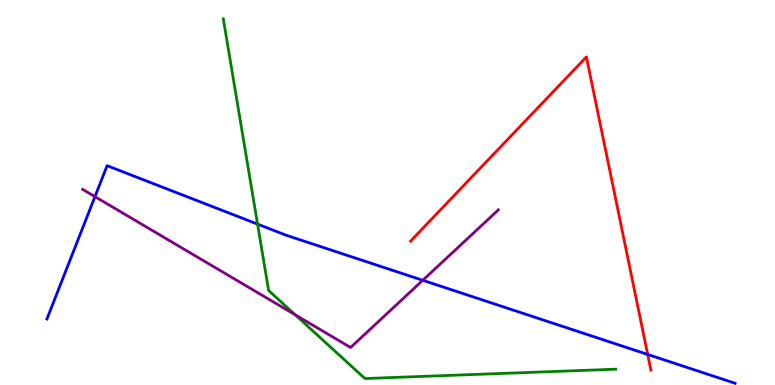[{'lines': ['blue', 'red'], 'intersections': [{'x': 8.36, 'y': 0.793}]}, {'lines': ['green', 'red'], 'intersections': []}, {'lines': ['purple', 'red'], 'intersections': []}, {'lines': ['blue', 'green'], 'intersections': [{'x': 3.32, 'y': 4.18}]}, {'lines': ['blue', 'purple'], 'intersections': [{'x': 1.23, 'y': 4.89}, {'x': 5.46, 'y': 2.72}]}, {'lines': ['green', 'purple'], 'intersections': [{'x': 3.81, 'y': 1.82}]}]